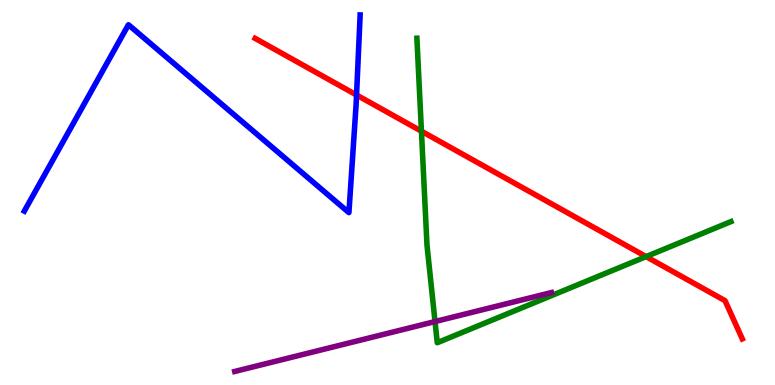[{'lines': ['blue', 'red'], 'intersections': [{'x': 4.6, 'y': 7.53}]}, {'lines': ['green', 'red'], 'intersections': [{'x': 5.44, 'y': 6.59}, {'x': 8.34, 'y': 3.33}]}, {'lines': ['purple', 'red'], 'intersections': []}, {'lines': ['blue', 'green'], 'intersections': []}, {'lines': ['blue', 'purple'], 'intersections': []}, {'lines': ['green', 'purple'], 'intersections': [{'x': 5.61, 'y': 1.65}]}]